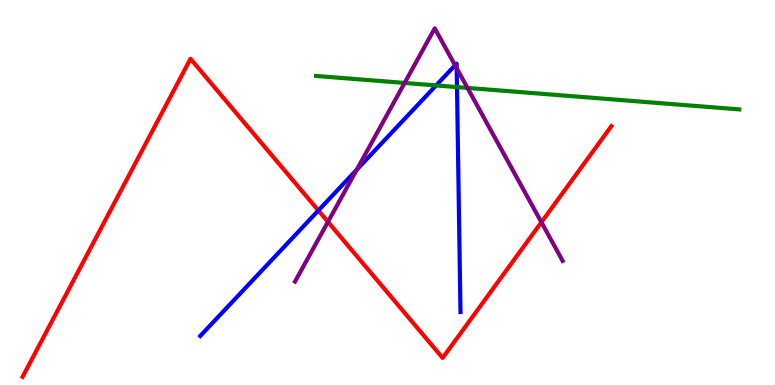[{'lines': ['blue', 'red'], 'intersections': [{'x': 4.11, 'y': 4.53}]}, {'lines': ['green', 'red'], 'intersections': []}, {'lines': ['purple', 'red'], 'intersections': [{'x': 4.23, 'y': 4.24}, {'x': 6.99, 'y': 4.23}]}, {'lines': ['blue', 'green'], 'intersections': [{'x': 5.63, 'y': 7.78}, {'x': 5.9, 'y': 7.74}]}, {'lines': ['blue', 'purple'], 'intersections': [{'x': 4.6, 'y': 5.59}, {'x': 5.87, 'y': 8.3}, {'x': 5.89, 'y': 8.23}]}, {'lines': ['green', 'purple'], 'intersections': [{'x': 5.22, 'y': 7.85}, {'x': 6.03, 'y': 7.72}]}]